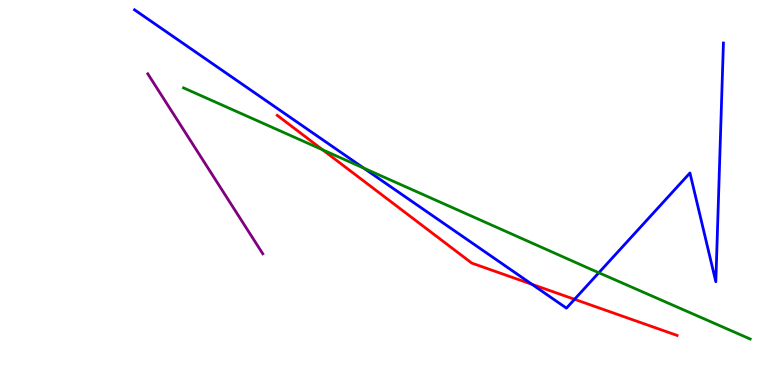[{'lines': ['blue', 'red'], 'intersections': [{'x': 6.86, 'y': 2.62}, {'x': 7.41, 'y': 2.23}]}, {'lines': ['green', 'red'], 'intersections': [{'x': 4.16, 'y': 6.11}]}, {'lines': ['purple', 'red'], 'intersections': []}, {'lines': ['blue', 'green'], 'intersections': [{'x': 4.69, 'y': 5.63}, {'x': 7.73, 'y': 2.92}]}, {'lines': ['blue', 'purple'], 'intersections': []}, {'lines': ['green', 'purple'], 'intersections': []}]